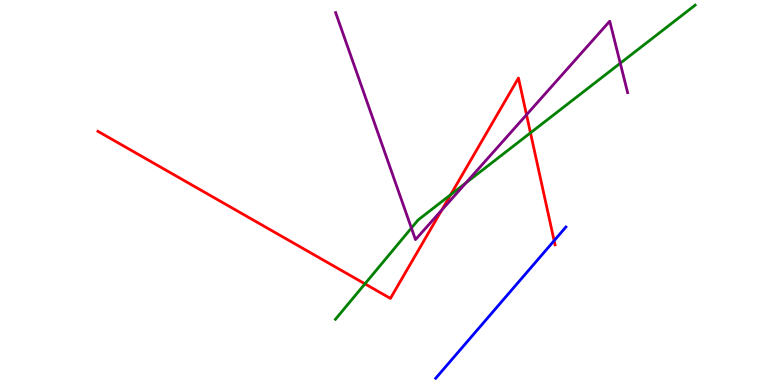[{'lines': ['blue', 'red'], 'intersections': [{'x': 7.15, 'y': 3.75}]}, {'lines': ['green', 'red'], 'intersections': [{'x': 4.71, 'y': 2.63}, {'x': 5.82, 'y': 4.94}, {'x': 6.84, 'y': 6.55}]}, {'lines': ['purple', 'red'], 'intersections': [{'x': 5.7, 'y': 4.54}, {'x': 6.79, 'y': 7.02}]}, {'lines': ['blue', 'green'], 'intersections': []}, {'lines': ['blue', 'purple'], 'intersections': []}, {'lines': ['green', 'purple'], 'intersections': [{'x': 5.31, 'y': 4.08}, {'x': 6.01, 'y': 5.25}, {'x': 8.0, 'y': 8.36}]}]